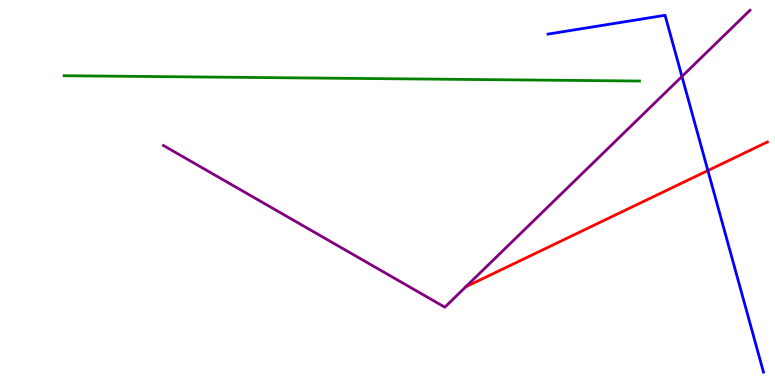[{'lines': ['blue', 'red'], 'intersections': [{'x': 9.13, 'y': 5.57}]}, {'lines': ['green', 'red'], 'intersections': []}, {'lines': ['purple', 'red'], 'intersections': [{'x': 6.01, 'y': 2.55}]}, {'lines': ['blue', 'green'], 'intersections': []}, {'lines': ['blue', 'purple'], 'intersections': [{'x': 8.8, 'y': 8.01}]}, {'lines': ['green', 'purple'], 'intersections': []}]